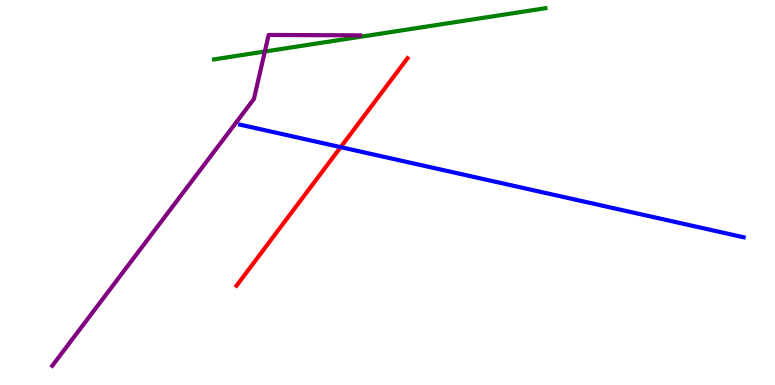[{'lines': ['blue', 'red'], 'intersections': [{'x': 4.4, 'y': 6.18}]}, {'lines': ['green', 'red'], 'intersections': []}, {'lines': ['purple', 'red'], 'intersections': []}, {'lines': ['blue', 'green'], 'intersections': []}, {'lines': ['blue', 'purple'], 'intersections': []}, {'lines': ['green', 'purple'], 'intersections': [{'x': 3.42, 'y': 8.66}]}]